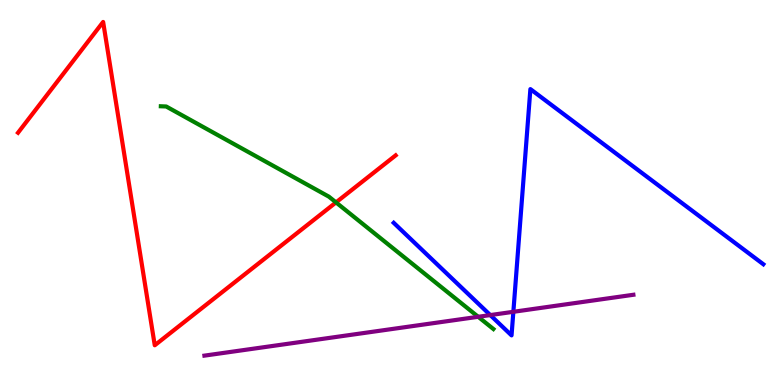[{'lines': ['blue', 'red'], 'intersections': []}, {'lines': ['green', 'red'], 'intersections': [{'x': 4.34, 'y': 4.74}]}, {'lines': ['purple', 'red'], 'intersections': []}, {'lines': ['blue', 'green'], 'intersections': []}, {'lines': ['blue', 'purple'], 'intersections': [{'x': 6.33, 'y': 1.82}, {'x': 6.62, 'y': 1.9}]}, {'lines': ['green', 'purple'], 'intersections': [{'x': 6.17, 'y': 1.77}]}]